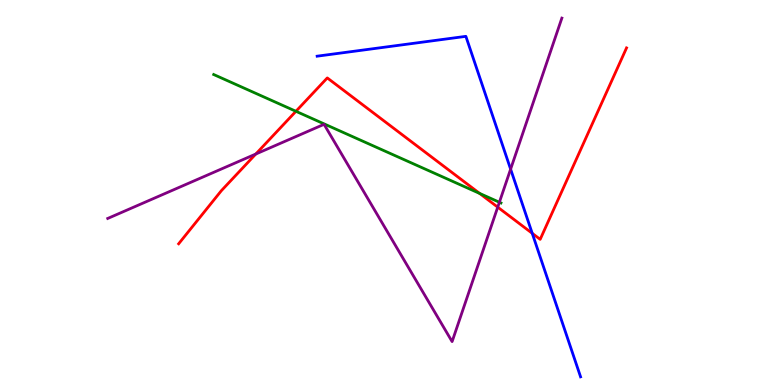[{'lines': ['blue', 'red'], 'intersections': [{'x': 6.87, 'y': 3.94}]}, {'lines': ['green', 'red'], 'intersections': [{'x': 3.82, 'y': 7.11}, {'x': 6.19, 'y': 4.98}]}, {'lines': ['purple', 'red'], 'intersections': [{'x': 3.3, 'y': 6.0}, {'x': 6.42, 'y': 4.62}]}, {'lines': ['blue', 'green'], 'intersections': []}, {'lines': ['blue', 'purple'], 'intersections': [{'x': 6.59, 'y': 5.61}]}, {'lines': ['green', 'purple'], 'intersections': [{'x': 6.44, 'y': 4.75}]}]